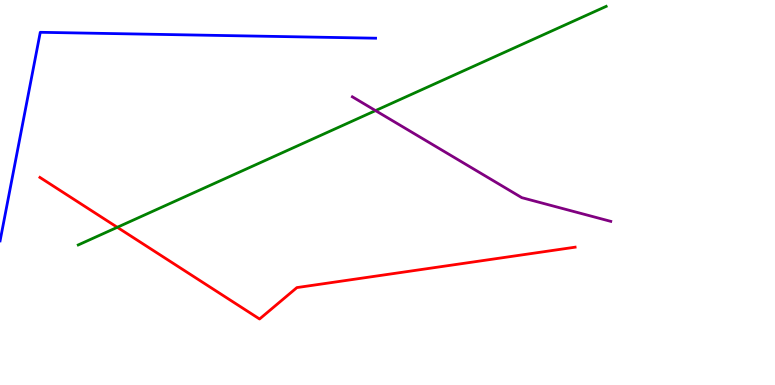[{'lines': ['blue', 'red'], 'intersections': []}, {'lines': ['green', 'red'], 'intersections': [{'x': 1.51, 'y': 4.1}]}, {'lines': ['purple', 'red'], 'intersections': []}, {'lines': ['blue', 'green'], 'intersections': []}, {'lines': ['blue', 'purple'], 'intersections': []}, {'lines': ['green', 'purple'], 'intersections': [{'x': 4.85, 'y': 7.13}]}]